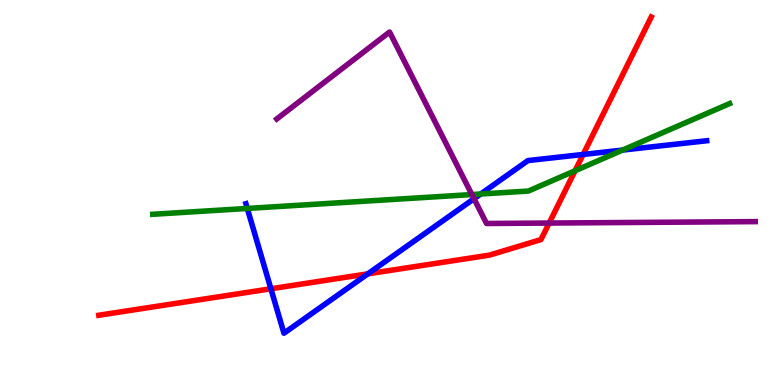[{'lines': ['blue', 'red'], 'intersections': [{'x': 3.5, 'y': 2.5}, {'x': 4.75, 'y': 2.89}, {'x': 7.52, 'y': 5.99}]}, {'lines': ['green', 'red'], 'intersections': [{'x': 7.42, 'y': 5.57}]}, {'lines': ['purple', 'red'], 'intersections': [{'x': 7.09, 'y': 4.21}]}, {'lines': ['blue', 'green'], 'intersections': [{'x': 3.19, 'y': 4.59}, {'x': 6.2, 'y': 4.96}, {'x': 8.03, 'y': 6.1}]}, {'lines': ['blue', 'purple'], 'intersections': [{'x': 6.12, 'y': 4.84}]}, {'lines': ['green', 'purple'], 'intersections': [{'x': 6.09, 'y': 4.95}]}]